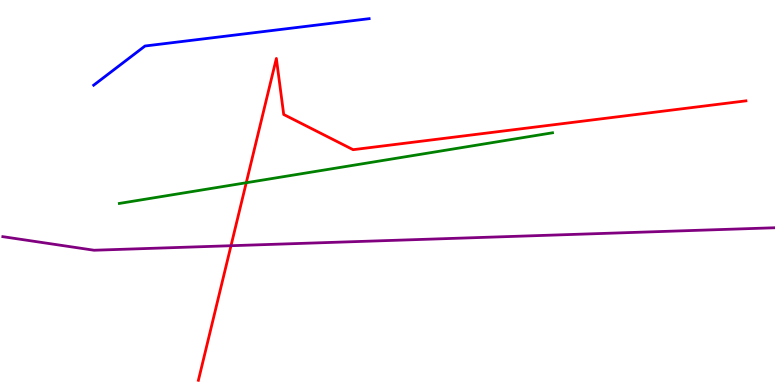[{'lines': ['blue', 'red'], 'intersections': []}, {'lines': ['green', 'red'], 'intersections': [{'x': 3.18, 'y': 5.25}]}, {'lines': ['purple', 'red'], 'intersections': [{'x': 2.98, 'y': 3.62}]}, {'lines': ['blue', 'green'], 'intersections': []}, {'lines': ['blue', 'purple'], 'intersections': []}, {'lines': ['green', 'purple'], 'intersections': []}]